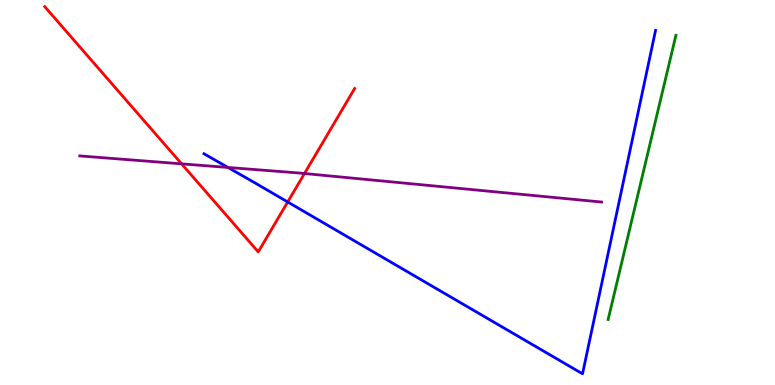[{'lines': ['blue', 'red'], 'intersections': [{'x': 3.71, 'y': 4.75}]}, {'lines': ['green', 'red'], 'intersections': []}, {'lines': ['purple', 'red'], 'intersections': [{'x': 2.34, 'y': 5.74}, {'x': 3.93, 'y': 5.49}]}, {'lines': ['blue', 'green'], 'intersections': []}, {'lines': ['blue', 'purple'], 'intersections': [{'x': 2.94, 'y': 5.65}]}, {'lines': ['green', 'purple'], 'intersections': []}]